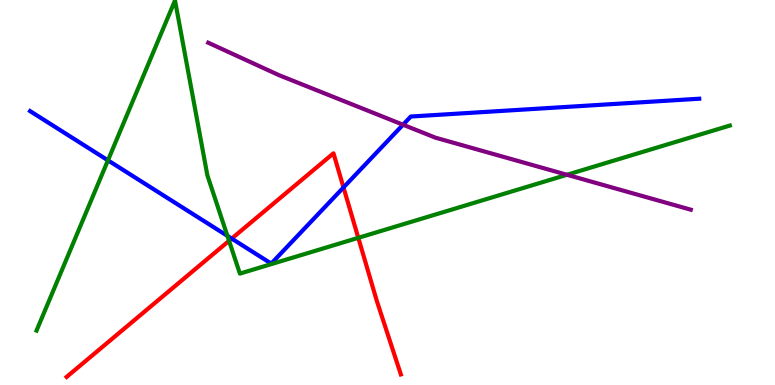[{'lines': ['blue', 'red'], 'intersections': [{'x': 2.99, 'y': 3.8}, {'x': 4.43, 'y': 5.13}]}, {'lines': ['green', 'red'], 'intersections': [{'x': 2.96, 'y': 3.75}, {'x': 4.62, 'y': 3.82}]}, {'lines': ['purple', 'red'], 'intersections': []}, {'lines': ['blue', 'green'], 'intersections': [{'x': 1.39, 'y': 5.84}, {'x': 2.93, 'y': 3.87}]}, {'lines': ['blue', 'purple'], 'intersections': [{'x': 5.2, 'y': 6.76}]}, {'lines': ['green', 'purple'], 'intersections': [{'x': 7.32, 'y': 5.46}]}]